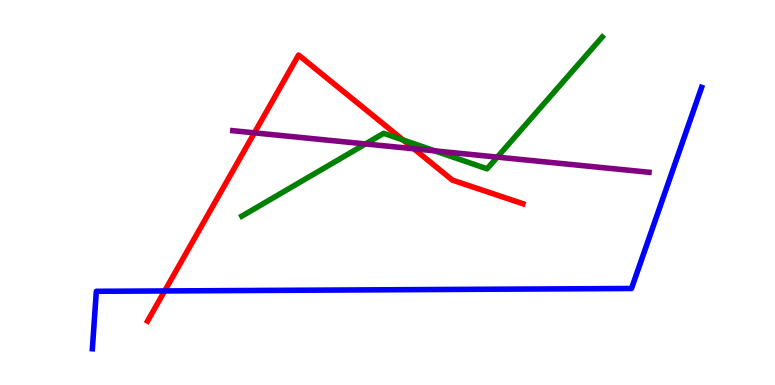[{'lines': ['blue', 'red'], 'intersections': [{'x': 2.12, 'y': 2.44}]}, {'lines': ['green', 'red'], 'intersections': [{'x': 5.2, 'y': 6.36}]}, {'lines': ['purple', 'red'], 'intersections': [{'x': 3.28, 'y': 6.55}, {'x': 5.34, 'y': 6.14}]}, {'lines': ['blue', 'green'], 'intersections': []}, {'lines': ['blue', 'purple'], 'intersections': []}, {'lines': ['green', 'purple'], 'intersections': [{'x': 4.72, 'y': 6.26}, {'x': 5.61, 'y': 6.08}, {'x': 6.42, 'y': 5.92}]}]